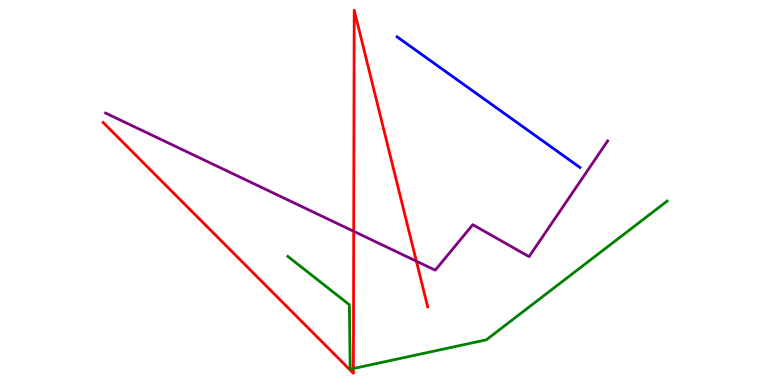[{'lines': ['blue', 'red'], 'intersections': []}, {'lines': ['green', 'red'], 'intersections': [{'x': 4.56, 'y': 0.428}]}, {'lines': ['purple', 'red'], 'intersections': [{'x': 4.56, 'y': 3.99}, {'x': 5.37, 'y': 3.22}]}, {'lines': ['blue', 'green'], 'intersections': []}, {'lines': ['blue', 'purple'], 'intersections': []}, {'lines': ['green', 'purple'], 'intersections': []}]